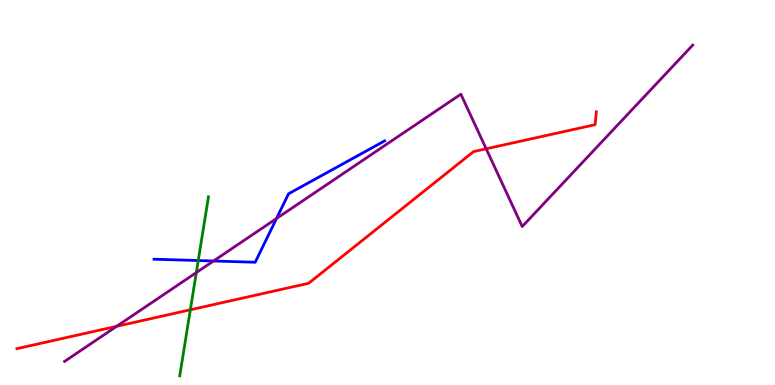[{'lines': ['blue', 'red'], 'intersections': []}, {'lines': ['green', 'red'], 'intersections': [{'x': 2.46, 'y': 1.95}]}, {'lines': ['purple', 'red'], 'intersections': [{'x': 1.5, 'y': 1.52}, {'x': 6.27, 'y': 6.14}]}, {'lines': ['blue', 'green'], 'intersections': [{'x': 2.56, 'y': 3.23}]}, {'lines': ['blue', 'purple'], 'intersections': [{'x': 2.75, 'y': 3.22}, {'x': 3.57, 'y': 4.32}]}, {'lines': ['green', 'purple'], 'intersections': [{'x': 2.53, 'y': 2.92}]}]